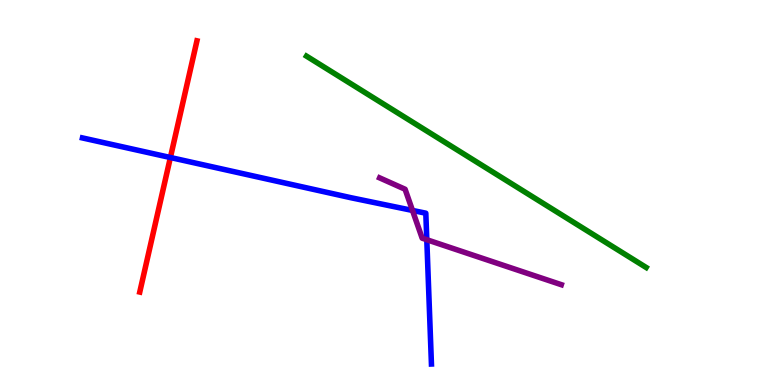[{'lines': ['blue', 'red'], 'intersections': [{'x': 2.2, 'y': 5.91}]}, {'lines': ['green', 'red'], 'intersections': []}, {'lines': ['purple', 'red'], 'intersections': []}, {'lines': ['blue', 'green'], 'intersections': []}, {'lines': ['blue', 'purple'], 'intersections': [{'x': 5.32, 'y': 4.53}, {'x': 5.51, 'y': 3.77}]}, {'lines': ['green', 'purple'], 'intersections': []}]